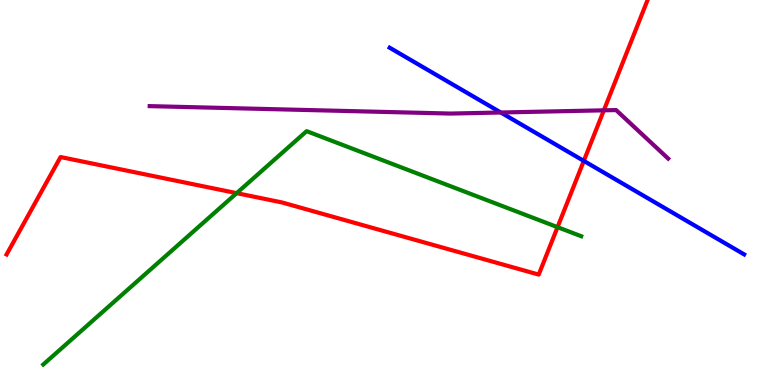[{'lines': ['blue', 'red'], 'intersections': [{'x': 7.53, 'y': 5.82}]}, {'lines': ['green', 'red'], 'intersections': [{'x': 3.05, 'y': 4.98}, {'x': 7.19, 'y': 4.1}]}, {'lines': ['purple', 'red'], 'intersections': [{'x': 7.79, 'y': 7.13}]}, {'lines': ['blue', 'green'], 'intersections': []}, {'lines': ['blue', 'purple'], 'intersections': [{'x': 6.46, 'y': 7.08}]}, {'lines': ['green', 'purple'], 'intersections': []}]